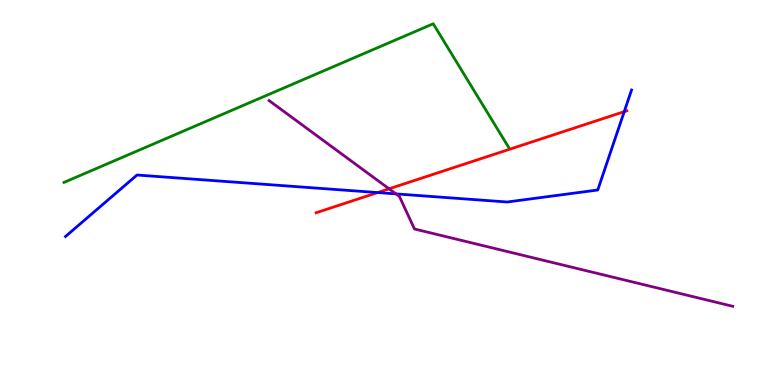[{'lines': ['blue', 'red'], 'intersections': [{'x': 4.87, 'y': 5.0}, {'x': 8.05, 'y': 7.1}]}, {'lines': ['green', 'red'], 'intersections': []}, {'lines': ['purple', 'red'], 'intersections': [{'x': 5.02, 'y': 5.1}]}, {'lines': ['blue', 'green'], 'intersections': []}, {'lines': ['blue', 'purple'], 'intersections': [{'x': 5.11, 'y': 4.96}]}, {'lines': ['green', 'purple'], 'intersections': []}]